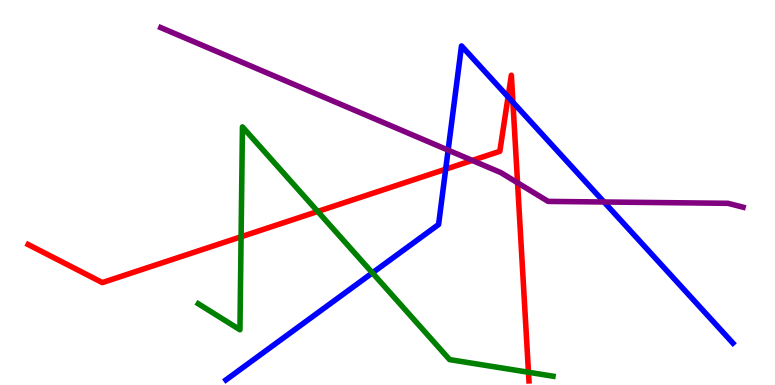[{'lines': ['blue', 'red'], 'intersections': [{'x': 5.75, 'y': 5.61}, {'x': 6.56, 'y': 7.48}, {'x': 6.62, 'y': 7.34}]}, {'lines': ['green', 'red'], 'intersections': [{'x': 3.11, 'y': 3.85}, {'x': 4.1, 'y': 4.51}, {'x': 6.82, 'y': 0.331}]}, {'lines': ['purple', 'red'], 'intersections': [{'x': 6.09, 'y': 5.83}, {'x': 6.68, 'y': 5.25}]}, {'lines': ['blue', 'green'], 'intersections': [{'x': 4.81, 'y': 2.91}]}, {'lines': ['blue', 'purple'], 'intersections': [{'x': 5.78, 'y': 6.1}, {'x': 7.79, 'y': 4.75}]}, {'lines': ['green', 'purple'], 'intersections': []}]